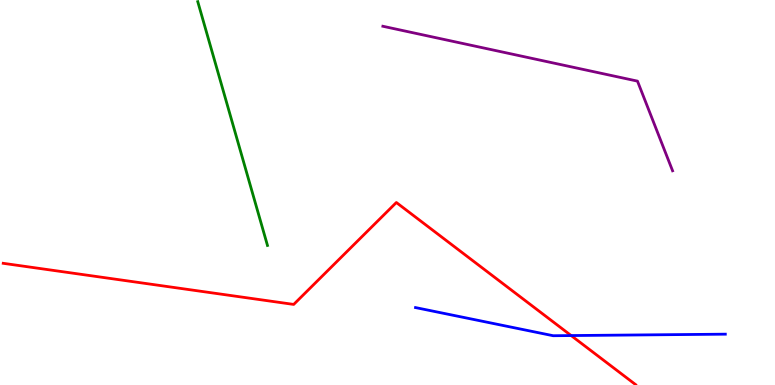[{'lines': ['blue', 'red'], 'intersections': [{'x': 7.37, 'y': 1.28}]}, {'lines': ['green', 'red'], 'intersections': []}, {'lines': ['purple', 'red'], 'intersections': []}, {'lines': ['blue', 'green'], 'intersections': []}, {'lines': ['blue', 'purple'], 'intersections': []}, {'lines': ['green', 'purple'], 'intersections': []}]